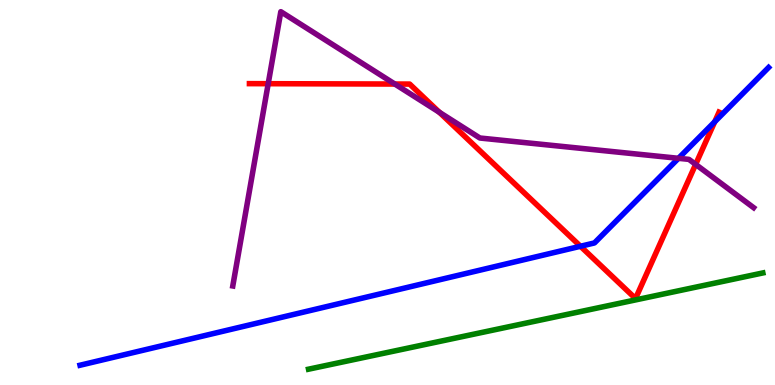[{'lines': ['blue', 'red'], 'intersections': [{'x': 7.49, 'y': 3.6}, {'x': 9.22, 'y': 6.84}]}, {'lines': ['green', 'red'], 'intersections': []}, {'lines': ['purple', 'red'], 'intersections': [{'x': 3.46, 'y': 7.83}, {'x': 5.09, 'y': 7.82}, {'x': 5.67, 'y': 7.08}, {'x': 8.98, 'y': 5.73}]}, {'lines': ['blue', 'green'], 'intersections': []}, {'lines': ['blue', 'purple'], 'intersections': [{'x': 8.75, 'y': 5.89}]}, {'lines': ['green', 'purple'], 'intersections': []}]